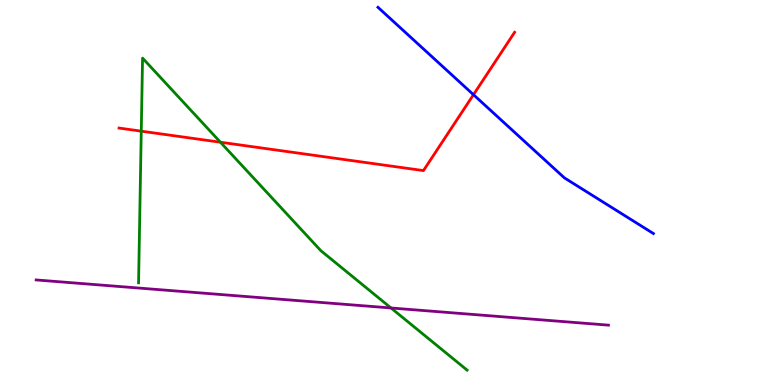[{'lines': ['blue', 'red'], 'intersections': [{'x': 6.11, 'y': 7.54}]}, {'lines': ['green', 'red'], 'intersections': [{'x': 1.82, 'y': 6.59}, {'x': 2.84, 'y': 6.31}]}, {'lines': ['purple', 'red'], 'intersections': []}, {'lines': ['blue', 'green'], 'intersections': []}, {'lines': ['blue', 'purple'], 'intersections': []}, {'lines': ['green', 'purple'], 'intersections': [{'x': 5.05, 'y': 2.0}]}]